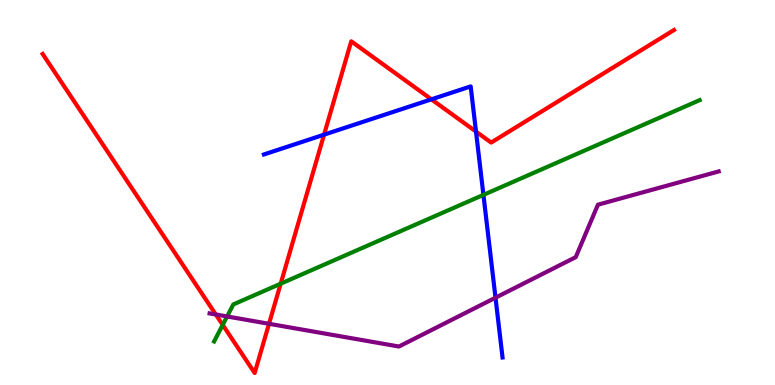[{'lines': ['blue', 'red'], 'intersections': [{'x': 4.18, 'y': 6.5}, {'x': 5.57, 'y': 7.42}, {'x': 6.14, 'y': 6.58}]}, {'lines': ['green', 'red'], 'intersections': [{'x': 2.87, 'y': 1.56}, {'x': 3.62, 'y': 2.63}]}, {'lines': ['purple', 'red'], 'intersections': [{'x': 2.78, 'y': 1.83}, {'x': 3.47, 'y': 1.59}]}, {'lines': ['blue', 'green'], 'intersections': [{'x': 6.24, 'y': 4.94}]}, {'lines': ['blue', 'purple'], 'intersections': [{'x': 6.39, 'y': 2.27}]}, {'lines': ['green', 'purple'], 'intersections': [{'x': 2.93, 'y': 1.78}]}]